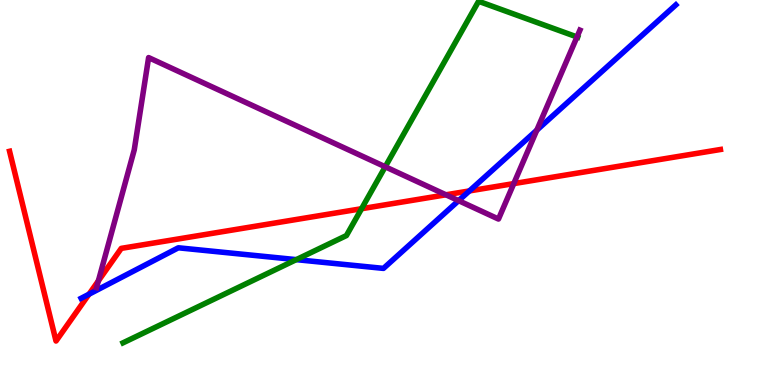[{'lines': ['blue', 'red'], 'intersections': [{'x': 1.15, 'y': 2.36}, {'x': 6.06, 'y': 5.04}]}, {'lines': ['green', 'red'], 'intersections': [{'x': 4.67, 'y': 4.58}]}, {'lines': ['purple', 'red'], 'intersections': [{'x': 1.27, 'y': 2.7}, {'x': 5.75, 'y': 4.94}, {'x': 6.63, 'y': 5.23}]}, {'lines': ['blue', 'green'], 'intersections': [{'x': 3.82, 'y': 3.26}]}, {'lines': ['blue', 'purple'], 'intersections': [{'x': 5.92, 'y': 4.79}, {'x': 6.93, 'y': 6.62}]}, {'lines': ['green', 'purple'], 'intersections': [{'x': 4.97, 'y': 5.67}, {'x': 7.45, 'y': 9.04}]}]